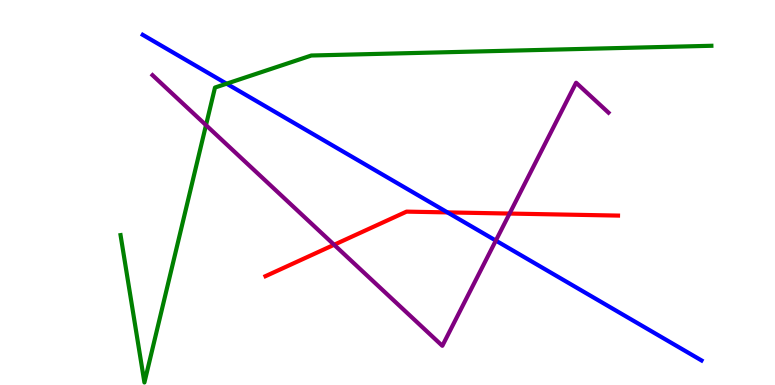[{'lines': ['blue', 'red'], 'intersections': [{'x': 5.77, 'y': 4.48}]}, {'lines': ['green', 'red'], 'intersections': []}, {'lines': ['purple', 'red'], 'intersections': [{'x': 4.31, 'y': 3.64}, {'x': 6.58, 'y': 4.45}]}, {'lines': ['blue', 'green'], 'intersections': [{'x': 2.92, 'y': 7.83}]}, {'lines': ['blue', 'purple'], 'intersections': [{'x': 6.4, 'y': 3.75}]}, {'lines': ['green', 'purple'], 'intersections': [{'x': 2.66, 'y': 6.75}]}]